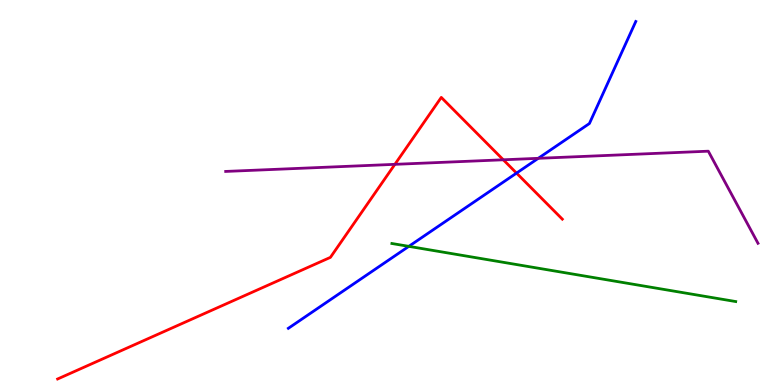[{'lines': ['blue', 'red'], 'intersections': [{'x': 6.66, 'y': 5.5}]}, {'lines': ['green', 'red'], 'intersections': []}, {'lines': ['purple', 'red'], 'intersections': [{'x': 5.1, 'y': 5.73}, {'x': 6.49, 'y': 5.85}]}, {'lines': ['blue', 'green'], 'intersections': [{'x': 5.28, 'y': 3.6}]}, {'lines': ['blue', 'purple'], 'intersections': [{'x': 6.95, 'y': 5.89}]}, {'lines': ['green', 'purple'], 'intersections': []}]